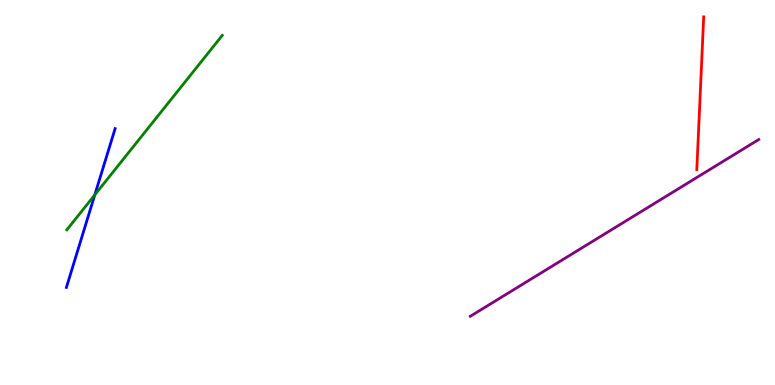[{'lines': ['blue', 'red'], 'intersections': []}, {'lines': ['green', 'red'], 'intersections': []}, {'lines': ['purple', 'red'], 'intersections': []}, {'lines': ['blue', 'green'], 'intersections': [{'x': 1.22, 'y': 4.94}]}, {'lines': ['blue', 'purple'], 'intersections': []}, {'lines': ['green', 'purple'], 'intersections': []}]